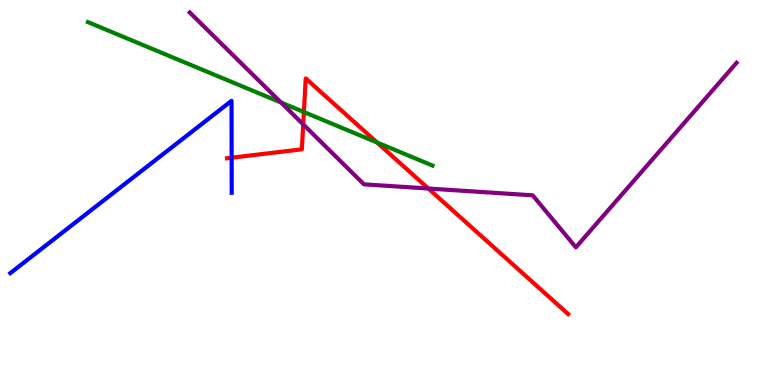[{'lines': ['blue', 'red'], 'intersections': [{'x': 2.99, 'y': 5.9}]}, {'lines': ['green', 'red'], 'intersections': [{'x': 3.92, 'y': 7.09}, {'x': 4.87, 'y': 6.3}]}, {'lines': ['purple', 'red'], 'intersections': [{'x': 3.91, 'y': 6.77}, {'x': 5.53, 'y': 5.1}]}, {'lines': ['blue', 'green'], 'intersections': []}, {'lines': ['blue', 'purple'], 'intersections': []}, {'lines': ['green', 'purple'], 'intersections': [{'x': 3.63, 'y': 7.34}]}]